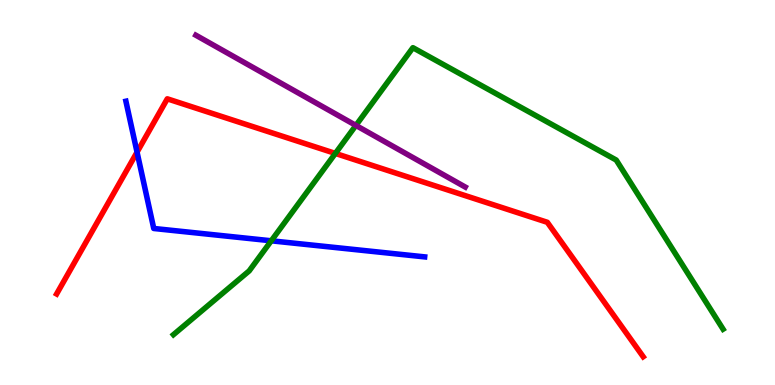[{'lines': ['blue', 'red'], 'intersections': [{'x': 1.77, 'y': 6.05}]}, {'lines': ['green', 'red'], 'intersections': [{'x': 4.33, 'y': 6.01}]}, {'lines': ['purple', 'red'], 'intersections': []}, {'lines': ['blue', 'green'], 'intersections': [{'x': 3.5, 'y': 3.75}]}, {'lines': ['blue', 'purple'], 'intersections': []}, {'lines': ['green', 'purple'], 'intersections': [{'x': 4.59, 'y': 6.74}]}]